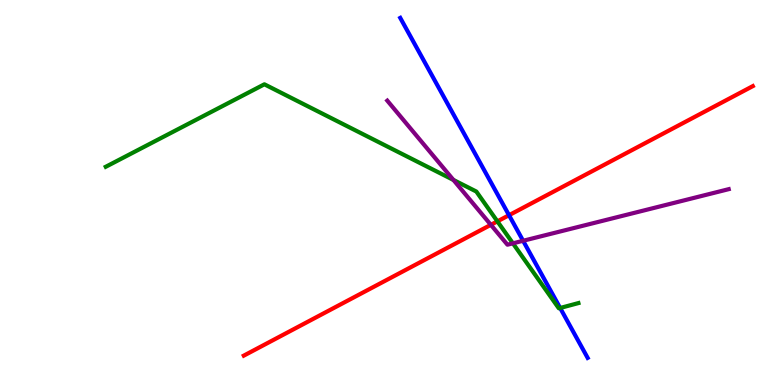[{'lines': ['blue', 'red'], 'intersections': [{'x': 6.57, 'y': 4.41}]}, {'lines': ['green', 'red'], 'intersections': [{'x': 6.42, 'y': 4.25}]}, {'lines': ['purple', 'red'], 'intersections': [{'x': 6.33, 'y': 4.16}]}, {'lines': ['blue', 'green'], 'intersections': [{'x': 7.23, 'y': 2.0}]}, {'lines': ['blue', 'purple'], 'intersections': [{'x': 6.75, 'y': 3.75}]}, {'lines': ['green', 'purple'], 'intersections': [{'x': 5.85, 'y': 5.33}, {'x': 6.62, 'y': 3.68}]}]